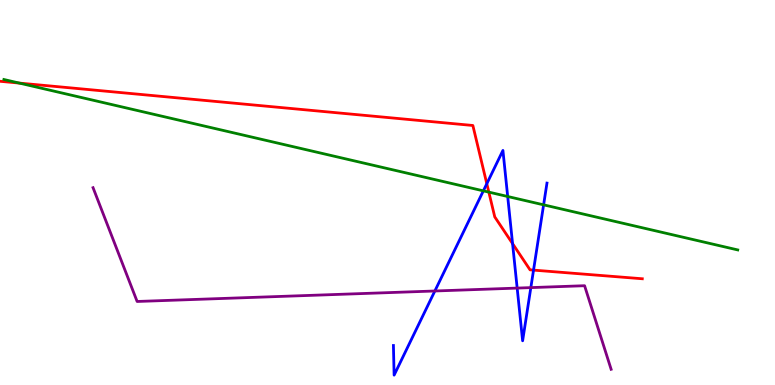[{'lines': ['blue', 'red'], 'intersections': [{'x': 6.28, 'y': 5.23}, {'x': 6.61, 'y': 3.67}, {'x': 6.88, 'y': 2.98}]}, {'lines': ['green', 'red'], 'intersections': [{'x': 0.249, 'y': 7.84}, {'x': 6.31, 'y': 5.01}]}, {'lines': ['purple', 'red'], 'intersections': []}, {'lines': ['blue', 'green'], 'intersections': [{'x': 6.24, 'y': 5.04}, {'x': 6.55, 'y': 4.9}, {'x': 7.01, 'y': 4.68}]}, {'lines': ['blue', 'purple'], 'intersections': [{'x': 5.61, 'y': 2.44}, {'x': 6.67, 'y': 2.52}, {'x': 6.85, 'y': 2.53}]}, {'lines': ['green', 'purple'], 'intersections': []}]